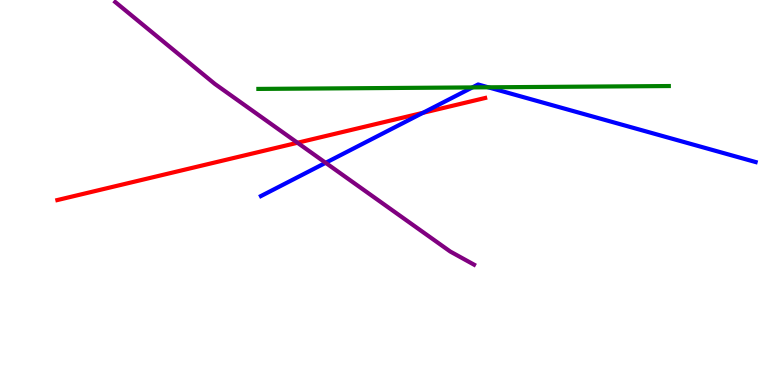[{'lines': ['blue', 'red'], 'intersections': [{'x': 5.46, 'y': 7.07}]}, {'lines': ['green', 'red'], 'intersections': []}, {'lines': ['purple', 'red'], 'intersections': [{'x': 3.84, 'y': 6.29}]}, {'lines': ['blue', 'green'], 'intersections': [{'x': 6.1, 'y': 7.73}, {'x': 6.3, 'y': 7.73}]}, {'lines': ['blue', 'purple'], 'intersections': [{'x': 4.2, 'y': 5.77}]}, {'lines': ['green', 'purple'], 'intersections': []}]